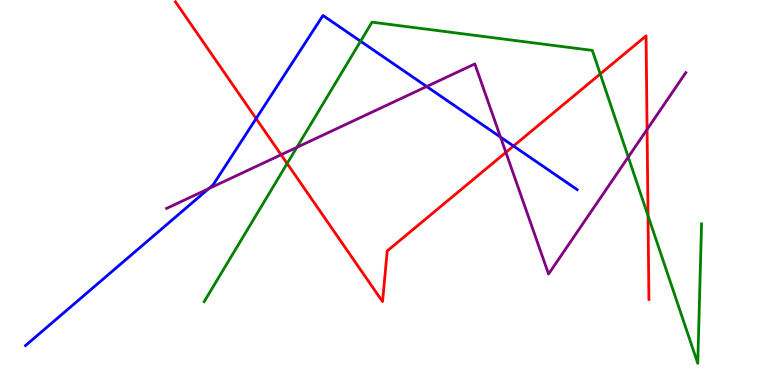[{'lines': ['blue', 'red'], 'intersections': [{'x': 3.3, 'y': 6.92}, {'x': 6.63, 'y': 6.21}]}, {'lines': ['green', 'red'], 'intersections': [{'x': 3.71, 'y': 5.75}, {'x': 7.75, 'y': 8.08}, {'x': 8.36, 'y': 4.4}]}, {'lines': ['purple', 'red'], 'intersections': [{'x': 3.63, 'y': 5.98}, {'x': 6.53, 'y': 6.04}, {'x': 8.35, 'y': 6.64}]}, {'lines': ['blue', 'green'], 'intersections': [{'x': 4.65, 'y': 8.93}]}, {'lines': ['blue', 'purple'], 'intersections': [{'x': 2.69, 'y': 5.1}, {'x': 5.51, 'y': 7.75}, {'x': 6.46, 'y': 6.44}]}, {'lines': ['green', 'purple'], 'intersections': [{'x': 3.83, 'y': 6.17}, {'x': 8.11, 'y': 5.92}]}]